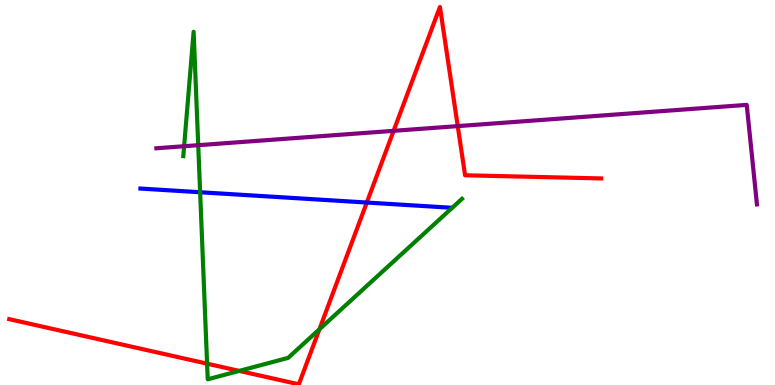[{'lines': ['blue', 'red'], 'intersections': [{'x': 4.73, 'y': 4.74}]}, {'lines': ['green', 'red'], 'intersections': [{'x': 2.67, 'y': 0.554}, {'x': 3.09, 'y': 0.366}, {'x': 4.12, 'y': 1.45}]}, {'lines': ['purple', 'red'], 'intersections': [{'x': 5.08, 'y': 6.6}, {'x': 5.91, 'y': 6.72}]}, {'lines': ['blue', 'green'], 'intersections': [{'x': 2.58, 'y': 5.01}]}, {'lines': ['blue', 'purple'], 'intersections': []}, {'lines': ['green', 'purple'], 'intersections': [{'x': 2.38, 'y': 6.2}, {'x': 2.56, 'y': 6.23}]}]